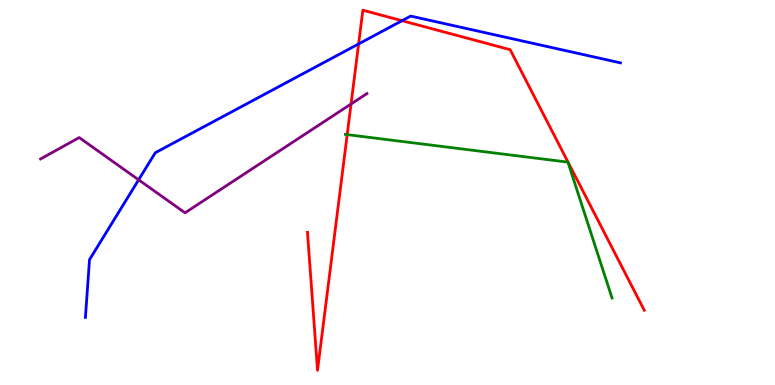[{'lines': ['blue', 'red'], 'intersections': [{'x': 4.63, 'y': 8.86}, {'x': 5.19, 'y': 9.46}]}, {'lines': ['green', 'red'], 'intersections': [{'x': 4.48, 'y': 6.5}]}, {'lines': ['purple', 'red'], 'intersections': [{'x': 4.53, 'y': 7.3}]}, {'lines': ['blue', 'green'], 'intersections': []}, {'lines': ['blue', 'purple'], 'intersections': [{'x': 1.79, 'y': 5.33}]}, {'lines': ['green', 'purple'], 'intersections': []}]